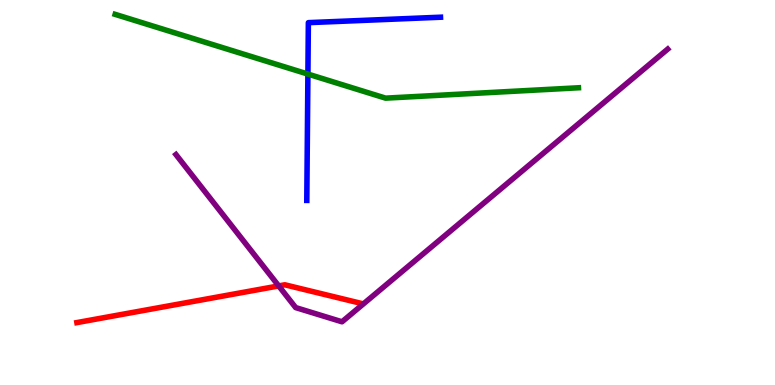[{'lines': ['blue', 'red'], 'intersections': []}, {'lines': ['green', 'red'], 'intersections': []}, {'lines': ['purple', 'red'], 'intersections': [{'x': 3.6, 'y': 2.57}]}, {'lines': ['blue', 'green'], 'intersections': [{'x': 3.97, 'y': 8.08}]}, {'lines': ['blue', 'purple'], 'intersections': []}, {'lines': ['green', 'purple'], 'intersections': []}]